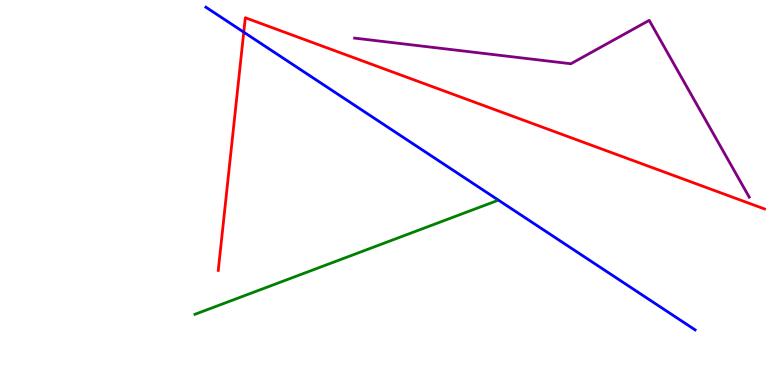[{'lines': ['blue', 'red'], 'intersections': [{'x': 3.15, 'y': 9.16}]}, {'lines': ['green', 'red'], 'intersections': []}, {'lines': ['purple', 'red'], 'intersections': []}, {'lines': ['blue', 'green'], 'intersections': []}, {'lines': ['blue', 'purple'], 'intersections': []}, {'lines': ['green', 'purple'], 'intersections': []}]